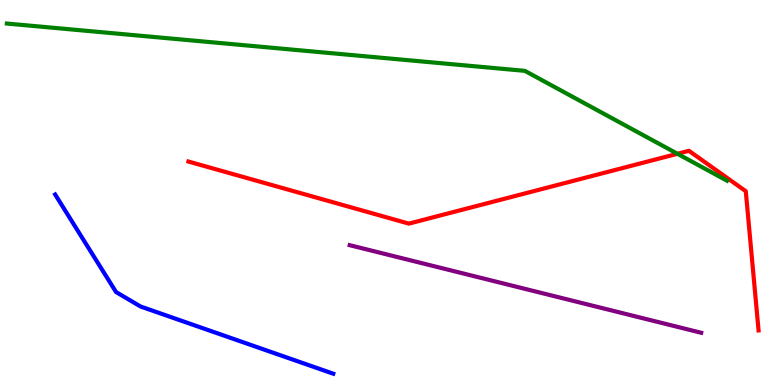[{'lines': ['blue', 'red'], 'intersections': []}, {'lines': ['green', 'red'], 'intersections': [{'x': 8.74, 'y': 6.01}]}, {'lines': ['purple', 'red'], 'intersections': []}, {'lines': ['blue', 'green'], 'intersections': []}, {'lines': ['blue', 'purple'], 'intersections': []}, {'lines': ['green', 'purple'], 'intersections': []}]